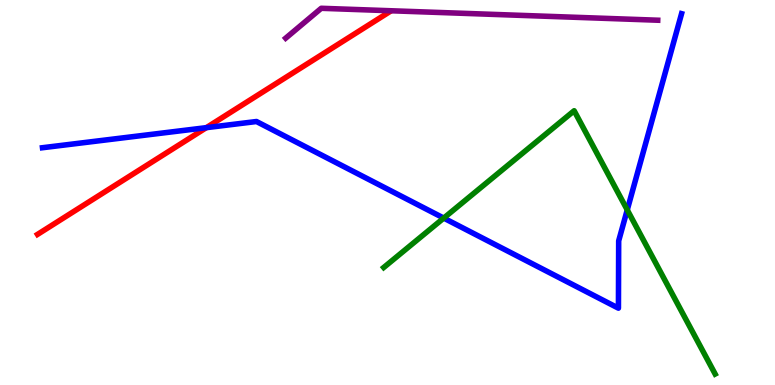[{'lines': ['blue', 'red'], 'intersections': [{'x': 2.66, 'y': 6.68}]}, {'lines': ['green', 'red'], 'intersections': []}, {'lines': ['purple', 'red'], 'intersections': []}, {'lines': ['blue', 'green'], 'intersections': [{'x': 5.73, 'y': 4.34}, {'x': 8.09, 'y': 4.55}]}, {'lines': ['blue', 'purple'], 'intersections': []}, {'lines': ['green', 'purple'], 'intersections': []}]